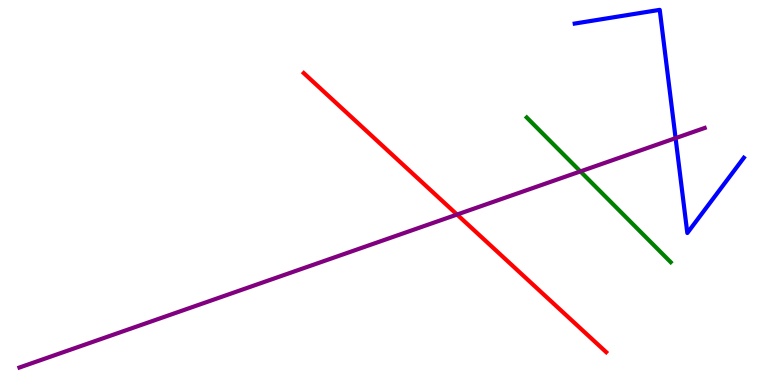[{'lines': ['blue', 'red'], 'intersections': []}, {'lines': ['green', 'red'], 'intersections': []}, {'lines': ['purple', 'red'], 'intersections': [{'x': 5.9, 'y': 4.43}]}, {'lines': ['blue', 'green'], 'intersections': []}, {'lines': ['blue', 'purple'], 'intersections': [{'x': 8.72, 'y': 6.41}]}, {'lines': ['green', 'purple'], 'intersections': [{'x': 7.49, 'y': 5.55}]}]